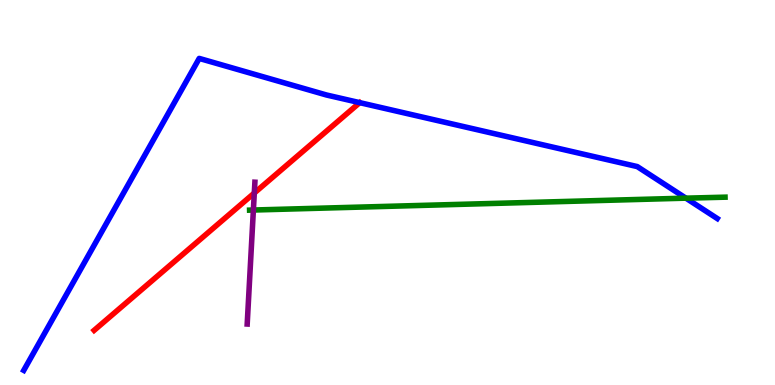[{'lines': ['blue', 'red'], 'intersections': []}, {'lines': ['green', 'red'], 'intersections': []}, {'lines': ['purple', 'red'], 'intersections': [{'x': 3.28, 'y': 4.99}]}, {'lines': ['blue', 'green'], 'intersections': [{'x': 8.85, 'y': 4.85}]}, {'lines': ['blue', 'purple'], 'intersections': []}, {'lines': ['green', 'purple'], 'intersections': [{'x': 3.27, 'y': 4.54}]}]